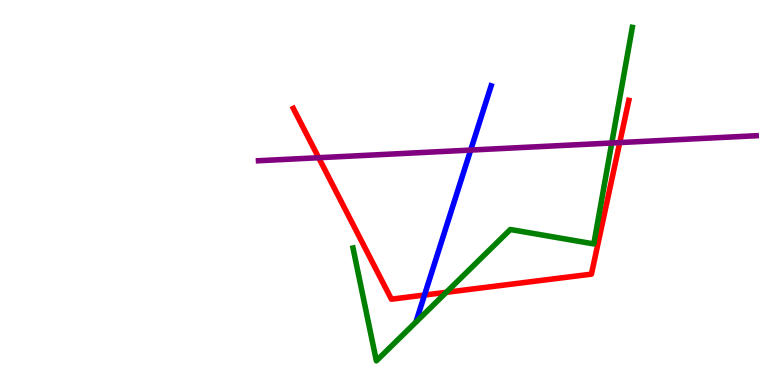[{'lines': ['blue', 'red'], 'intersections': [{'x': 5.48, 'y': 2.34}]}, {'lines': ['green', 'red'], 'intersections': [{'x': 5.76, 'y': 2.41}]}, {'lines': ['purple', 'red'], 'intersections': [{'x': 4.11, 'y': 5.9}, {'x': 8.0, 'y': 6.3}]}, {'lines': ['blue', 'green'], 'intersections': []}, {'lines': ['blue', 'purple'], 'intersections': [{'x': 6.07, 'y': 6.1}]}, {'lines': ['green', 'purple'], 'intersections': [{'x': 7.89, 'y': 6.29}]}]